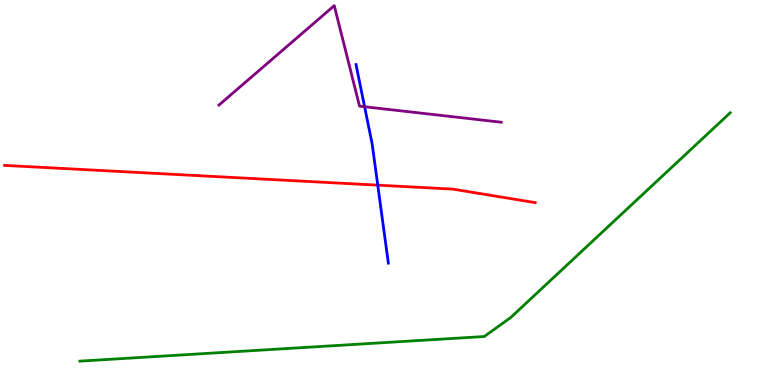[{'lines': ['blue', 'red'], 'intersections': [{'x': 4.87, 'y': 5.19}]}, {'lines': ['green', 'red'], 'intersections': []}, {'lines': ['purple', 'red'], 'intersections': []}, {'lines': ['blue', 'green'], 'intersections': []}, {'lines': ['blue', 'purple'], 'intersections': [{'x': 4.7, 'y': 7.23}]}, {'lines': ['green', 'purple'], 'intersections': []}]